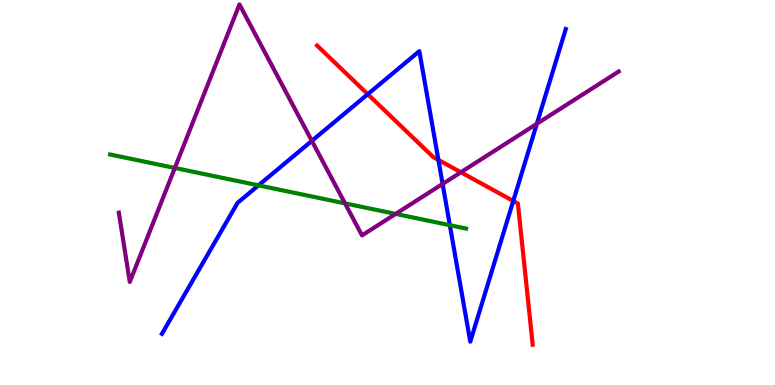[{'lines': ['blue', 'red'], 'intersections': [{'x': 4.75, 'y': 7.55}, {'x': 5.66, 'y': 5.85}, {'x': 6.62, 'y': 4.78}]}, {'lines': ['green', 'red'], 'intersections': []}, {'lines': ['purple', 'red'], 'intersections': [{'x': 5.95, 'y': 5.53}]}, {'lines': ['blue', 'green'], 'intersections': [{'x': 3.34, 'y': 5.19}, {'x': 5.8, 'y': 4.15}]}, {'lines': ['blue', 'purple'], 'intersections': [{'x': 4.02, 'y': 6.34}, {'x': 5.71, 'y': 5.22}, {'x': 6.93, 'y': 6.78}]}, {'lines': ['green', 'purple'], 'intersections': [{'x': 2.26, 'y': 5.64}, {'x': 4.45, 'y': 4.72}, {'x': 5.11, 'y': 4.44}]}]